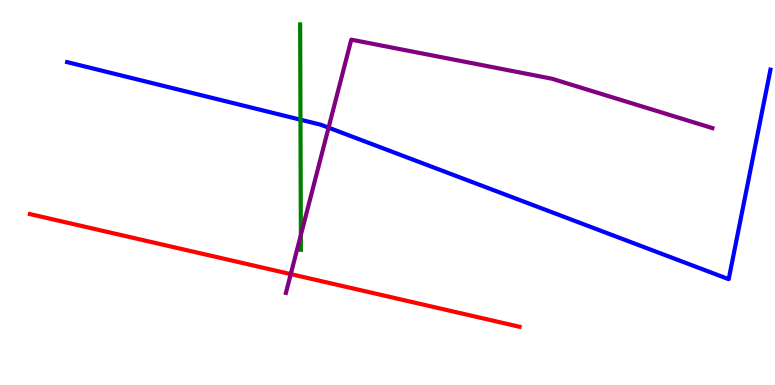[{'lines': ['blue', 'red'], 'intersections': []}, {'lines': ['green', 'red'], 'intersections': []}, {'lines': ['purple', 'red'], 'intersections': [{'x': 3.75, 'y': 2.88}]}, {'lines': ['blue', 'green'], 'intersections': [{'x': 3.88, 'y': 6.89}]}, {'lines': ['blue', 'purple'], 'intersections': [{'x': 4.24, 'y': 6.68}]}, {'lines': ['green', 'purple'], 'intersections': [{'x': 3.88, 'y': 3.9}]}]